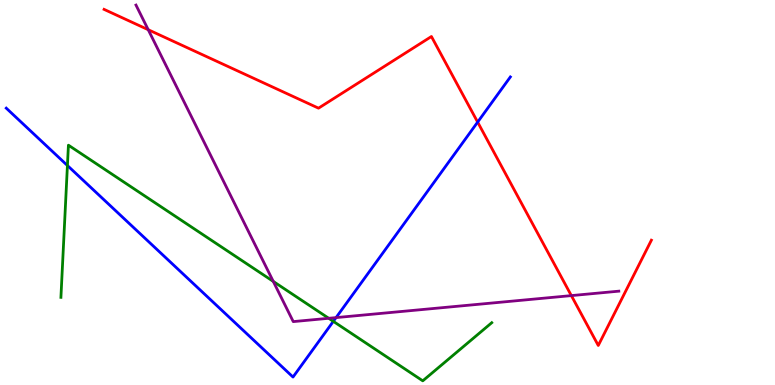[{'lines': ['blue', 'red'], 'intersections': [{'x': 6.16, 'y': 6.83}]}, {'lines': ['green', 'red'], 'intersections': []}, {'lines': ['purple', 'red'], 'intersections': [{'x': 1.91, 'y': 9.23}, {'x': 7.37, 'y': 2.32}]}, {'lines': ['blue', 'green'], 'intersections': [{'x': 0.87, 'y': 5.7}, {'x': 4.3, 'y': 1.65}]}, {'lines': ['blue', 'purple'], 'intersections': [{'x': 4.34, 'y': 1.75}]}, {'lines': ['green', 'purple'], 'intersections': [{'x': 3.53, 'y': 2.69}, {'x': 4.24, 'y': 1.73}]}]